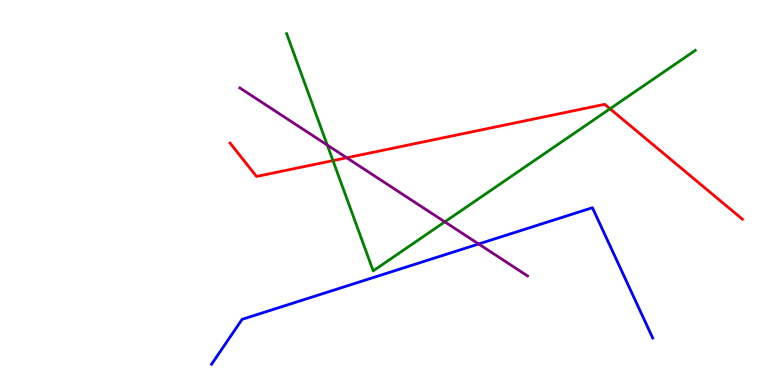[{'lines': ['blue', 'red'], 'intersections': []}, {'lines': ['green', 'red'], 'intersections': [{'x': 4.3, 'y': 5.83}, {'x': 7.87, 'y': 7.17}]}, {'lines': ['purple', 'red'], 'intersections': [{'x': 4.47, 'y': 5.9}]}, {'lines': ['blue', 'green'], 'intersections': []}, {'lines': ['blue', 'purple'], 'intersections': [{'x': 6.18, 'y': 3.66}]}, {'lines': ['green', 'purple'], 'intersections': [{'x': 4.22, 'y': 6.23}, {'x': 5.74, 'y': 4.24}]}]